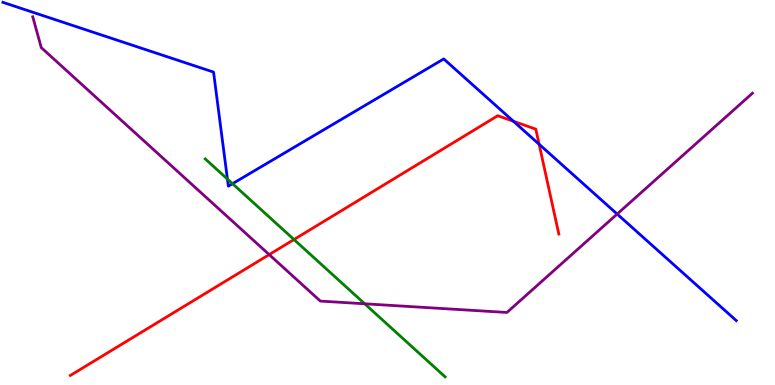[{'lines': ['blue', 'red'], 'intersections': [{'x': 6.62, 'y': 6.85}, {'x': 6.96, 'y': 6.25}]}, {'lines': ['green', 'red'], 'intersections': [{'x': 3.79, 'y': 3.78}]}, {'lines': ['purple', 'red'], 'intersections': [{'x': 3.47, 'y': 3.39}]}, {'lines': ['blue', 'green'], 'intersections': [{'x': 2.93, 'y': 5.35}, {'x': 3.0, 'y': 5.23}]}, {'lines': ['blue', 'purple'], 'intersections': [{'x': 7.96, 'y': 4.44}]}, {'lines': ['green', 'purple'], 'intersections': [{'x': 4.71, 'y': 2.11}]}]